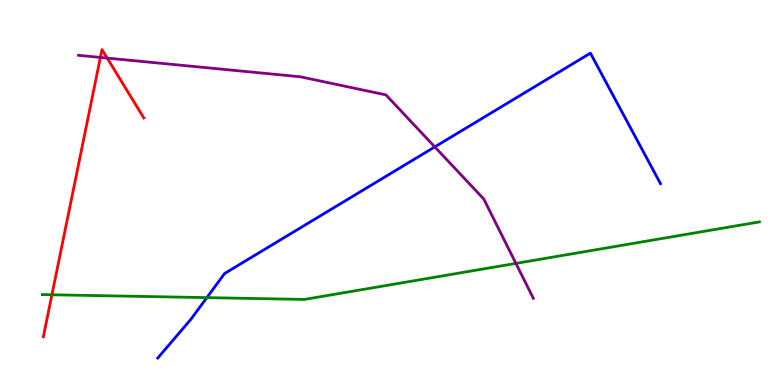[{'lines': ['blue', 'red'], 'intersections': []}, {'lines': ['green', 'red'], 'intersections': [{'x': 0.67, 'y': 2.34}]}, {'lines': ['purple', 'red'], 'intersections': [{'x': 1.3, 'y': 8.51}, {'x': 1.38, 'y': 8.49}]}, {'lines': ['blue', 'green'], 'intersections': [{'x': 2.67, 'y': 2.27}]}, {'lines': ['blue', 'purple'], 'intersections': [{'x': 5.61, 'y': 6.18}]}, {'lines': ['green', 'purple'], 'intersections': [{'x': 6.66, 'y': 3.16}]}]